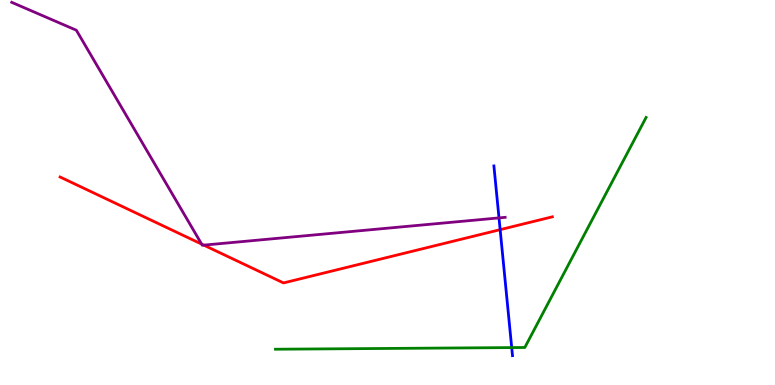[{'lines': ['blue', 'red'], 'intersections': [{'x': 6.45, 'y': 4.03}]}, {'lines': ['green', 'red'], 'intersections': []}, {'lines': ['purple', 'red'], 'intersections': [{'x': 2.6, 'y': 3.66}, {'x': 2.63, 'y': 3.63}]}, {'lines': ['blue', 'green'], 'intersections': [{'x': 6.6, 'y': 0.972}]}, {'lines': ['blue', 'purple'], 'intersections': [{'x': 6.44, 'y': 4.34}]}, {'lines': ['green', 'purple'], 'intersections': []}]